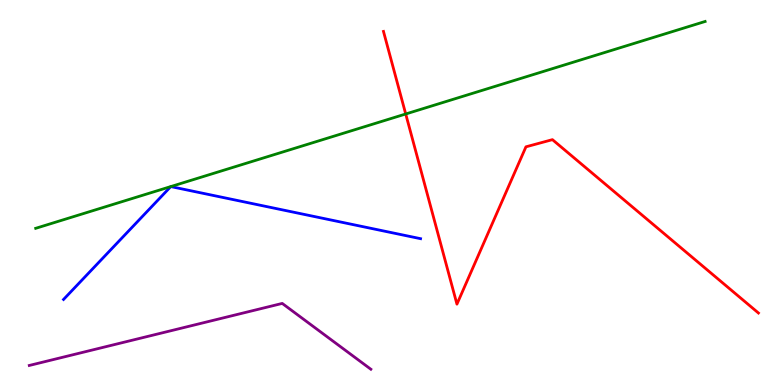[{'lines': ['blue', 'red'], 'intersections': []}, {'lines': ['green', 'red'], 'intersections': [{'x': 5.24, 'y': 7.04}]}, {'lines': ['purple', 'red'], 'intersections': []}, {'lines': ['blue', 'green'], 'intersections': [{'x': 2.2, 'y': 5.15}, {'x': 2.2, 'y': 5.15}]}, {'lines': ['blue', 'purple'], 'intersections': []}, {'lines': ['green', 'purple'], 'intersections': []}]